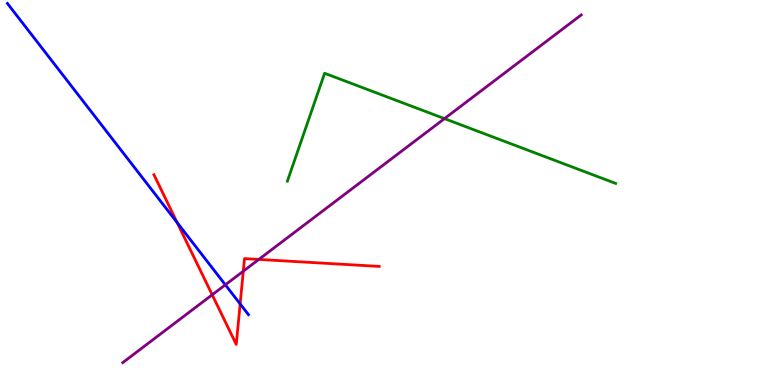[{'lines': ['blue', 'red'], 'intersections': [{'x': 2.29, 'y': 4.22}, {'x': 3.1, 'y': 2.11}]}, {'lines': ['green', 'red'], 'intersections': []}, {'lines': ['purple', 'red'], 'intersections': [{'x': 2.74, 'y': 2.34}, {'x': 3.14, 'y': 2.96}, {'x': 3.34, 'y': 3.26}]}, {'lines': ['blue', 'green'], 'intersections': []}, {'lines': ['blue', 'purple'], 'intersections': [{'x': 2.91, 'y': 2.6}]}, {'lines': ['green', 'purple'], 'intersections': [{'x': 5.74, 'y': 6.92}]}]